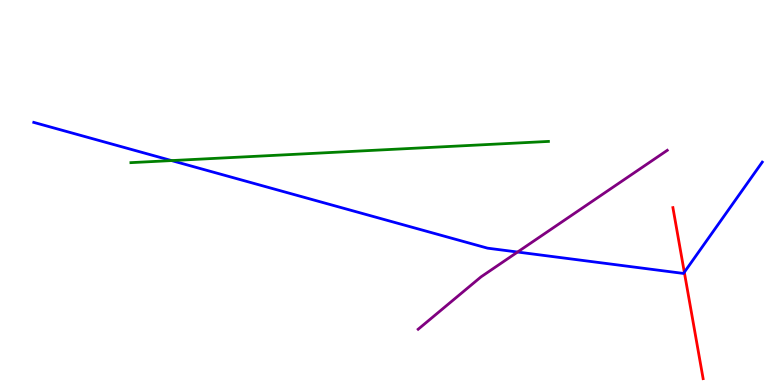[{'lines': ['blue', 'red'], 'intersections': [{'x': 8.83, 'y': 2.93}]}, {'lines': ['green', 'red'], 'intersections': []}, {'lines': ['purple', 'red'], 'intersections': []}, {'lines': ['blue', 'green'], 'intersections': [{'x': 2.21, 'y': 5.83}]}, {'lines': ['blue', 'purple'], 'intersections': [{'x': 6.68, 'y': 3.45}]}, {'lines': ['green', 'purple'], 'intersections': []}]